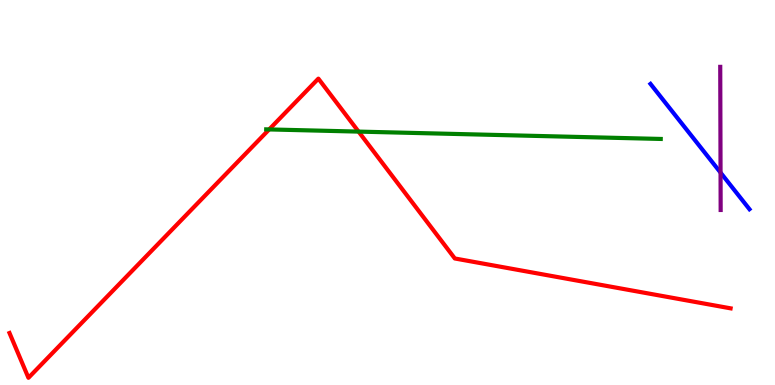[{'lines': ['blue', 'red'], 'intersections': []}, {'lines': ['green', 'red'], 'intersections': [{'x': 3.47, 'y': 6.64}, {'x': 4.63, 'y': 6.58}]}, {'lines': ['purple', 'red'], 'intersections': []}, {'lines': ['blue', 'green'], 'intersections': []}, {'lines': ['blue', 'purple'], 'intersections': [{'x': 9.3, 'y': 5.52}]}, {'lines': ['green', 'purple'], 'intersections': []}]